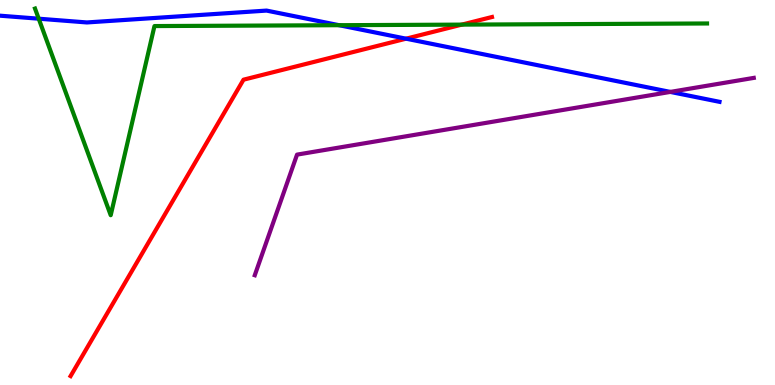[{'lines': ['blue', 'red'], 'intersections': [{'x': 5.24, 'y': 9.0}]}, {'lines': ['green', 'red'], 'intersections': [{'x': 5.96, 'y': 9.36}]}, {'lines': ['purple', 'red'], 'intersections': []}, {'lines': ['blue', 'green'], 'intersections': [{'x': 0.5, 'y': 9.51}, {'x': 4.38, 'y': 9.35}]}, {'lines': ['blue', 'purple'], 'intersections': [{'x': 8.65, 'y': 7.61}]}, {'lines': ['green', 'purple'], 'intersections': []}]